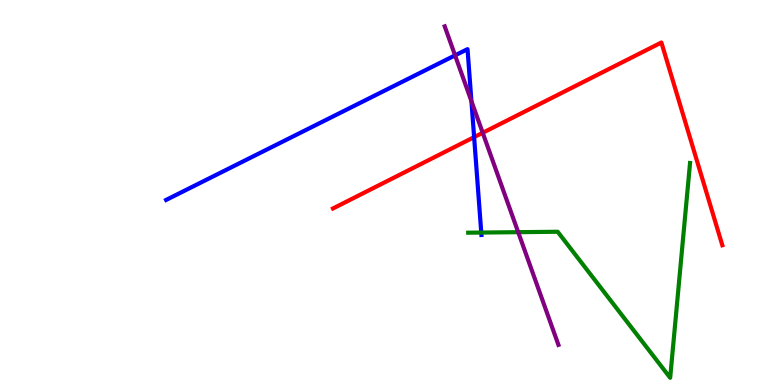[{'lines': ['blue', 'red'], 'intersections': [{'x': 6.12, 'y': 6.44}]}, {'lines': ['green', 'red'], 'intersections': []}, {'lines': ['purple', 'red'], 'intersections': [{'x': 6.23, 'y': 6.55}]}, {'lines': ['blue', 'green'], 'intersections': [{'x': 6.21, 'y': 3.96}]}, {'lines': ['blue', 'purple'], 'intersections': [{'x': 5.87, 'y': 8.56}, {'x': 6.08, 'y': 7.37}]}, {'lines': ['green', 'purple'], 'intersections': [{'x': 6.69, 'y': 3.97}]}]